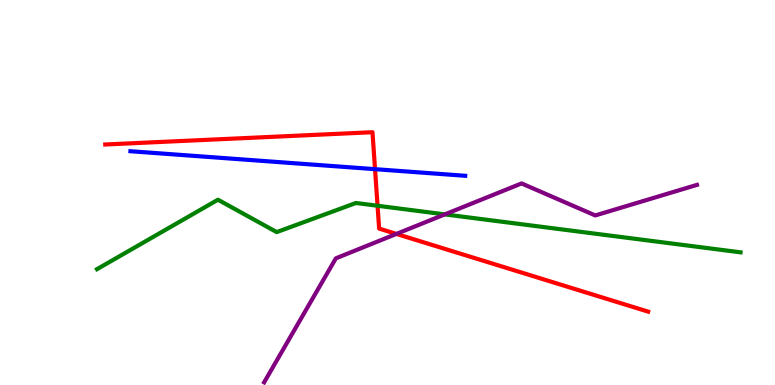[{'lines': ['blue', 'red'], 'intersections': [{'x': 4.84, 'y': 5.61}]}, {'lines': ['green', 'red'], 'intersections': [{'x': 4.87, 'y': 4.66}]}, {'lines': ['purple', 'red'], 'intersections': [{'x': 5.11, 'y': 3.92}]}, {'lines': ['blue', 'green'], 'intersections': []}, {'lines': ['blue', 'purple'], 'intersections': []}, {'lines': ['green', 'purple'], 'intersections': [{'x': 5.74, 'y': 4.43}]}]